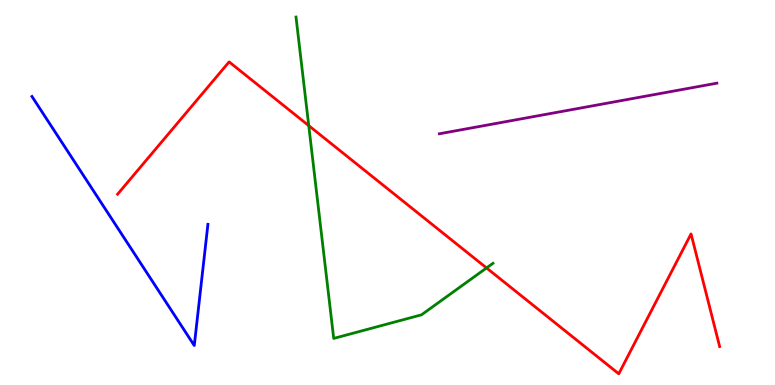[{'lines': ['blue', 'red'], 'intersections': []}, {'lines': ['green', 'red'], 'intersections': [{'x': 3.98, 'y': 6.74}, {'x': 6.28, 'y': 3.04}]}, {'lines': ['purple', 'red'], 'intersections': []}, {'lines': ['blue', 'green'], 'intersections': []}, {'lines': ['blue', 'purple'], 'intersections': []}, {'lines': ['green', 'purple'], 'intersections': []}]